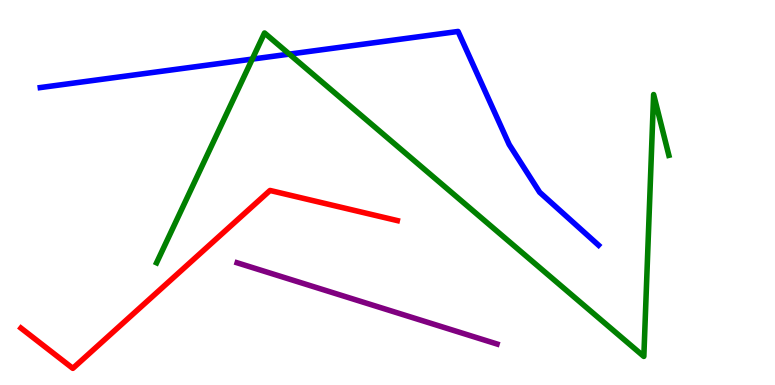[{'lines': ['blue', 'red'], 'intersections': []}, {'lines': ['green', 'red'], 'intersections': []}, {'lines': ['purple', 'red'], 'intersections': []}, {'lines': ['blue', 'green'], 'intersections': [{'x': 3.26, 'y': 8.46}, {'x': 3.73, 'y': 8.59}]}, {'lines': ['blue', 'purple'], 'intersections': []}, {'lines': ['green', 'purple'], 'intersections': []}]